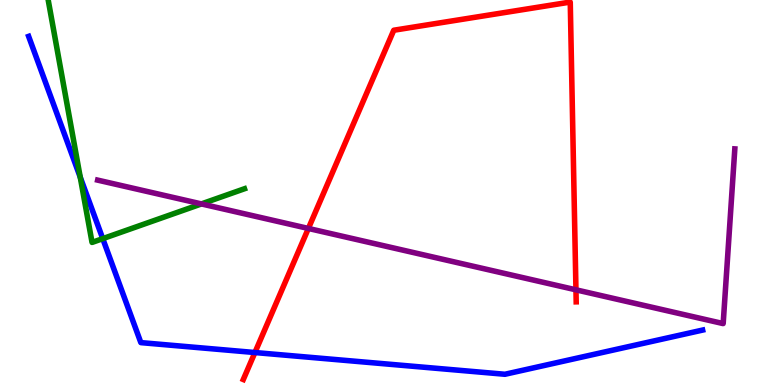[{'lines': ['blue', 'red'], 'intersections': [{'x': 3.29, 'y': 0.843}]}, {'lines': ['green', 'red'], 'intersections': []}, {'lines': ['purple', 'red'], 'intersections': [{'x': 3.98, 'y': 4.07}, {'x': 7.43, 'y': 2.47}]}, {'lines': ['blue', 'green'], 'intersections': [{'x': 1.04, 'y': 5.4}, {'x': 1.33, 'y': 3.8}]}, {'lines': ['blue', 'purple'], 'intersections': []}, {'lines': ['green', 'purple'], 'intersections': [{'x': 2.6, 'y': 4.7}]}]